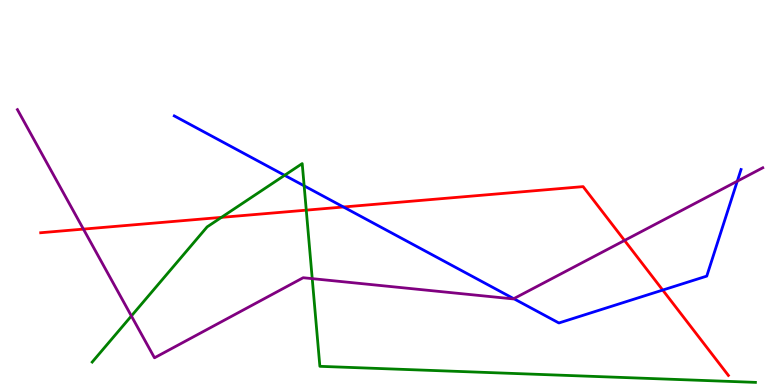[{'lines': ['blue', 'red'], 'intersections': [{'x': 4.43, 'y': 4.62}, {'x': 8.55, 'y': 2.47}]}, {'lines': ['green', 'red'], 'intersections': [{'x': 2.86, 'y': 4.35}, {'x': 3.95, 'y': 4.54}]}, {'lines': ['purple', 'red'], 'intersections': [{'x': 1.08, 'y': 4.05}, {'x': 8.06, 'y': 3.75}]}, {'lines': ['blue', 'green'], 'intersections': [{'x': 3.67, 'y': 5.45}, {'x': 3.92, 'y': 5.17}]}, {'lines': ['blue', 'purple'], 'intersections': [{'x': 6.63, 'y': 2.24}, {'x': 9.51, 'y': 5.29}]}, {'lines': ['green', 'purple'], 'intersections': [{'x': 1.7, 'y': 1.79}, {'x': 4.03, 'y': 2.76}]}]